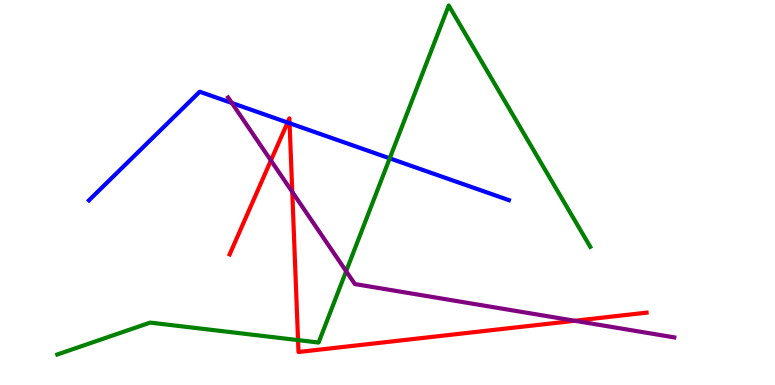[{'lines': ['blue', 'red'], 'intersections': [{'x': 3.71, 'y': 6.82}, {'x': 3.74, 'y': 6.8}]}, {'lines': ['green', 'red'], 'intersections': [{'x': 3.85, 'y': 1.17}]}, {'lines': ['purple', 'red'], 'intersections': [{'x': 3.5, 'y': 5.83}, {'x': 3.77, 'y': 5.02}, {'x': 7.42, 'y': 1.67}]}, {'lines': ['blue', 'green'], 'intersections': [{'x': 5.03, 'y': 5.89}]}, {'lines': ['blue', 'purple'], 'intersections': [{'x': 2.99, 'y': 7.33}]}, {'lines': ['green', 'purple'], 'intersections': [{'x': 4.47, 'y': 2.96}]}]